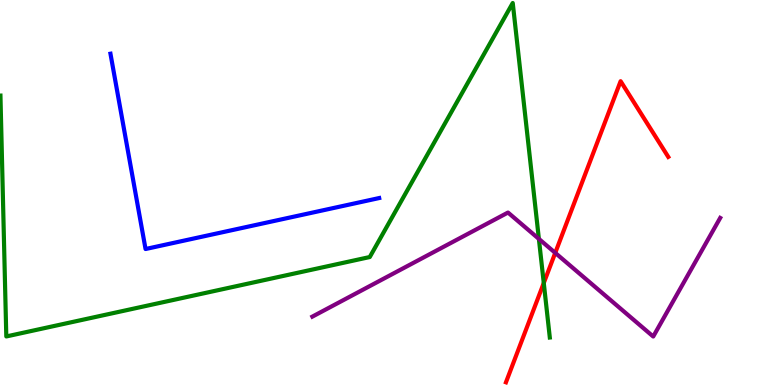[{'lines': ['blue', 'red'], 'intersections': []}, {'lines': ['green', 'red'], 'intersections': [{'x': 7.02, 'y': 2.65}]}, {'lines': ['purple', 'red'], 'intersections': [{'x': 7.16, 'y': 3.43}]}, {'lines': ['blue', 'green'], 'intersections': []}, {'lines': ['blue', 'purple'], 'intersections': []}, {'lines': ['green', 'purple'], 'intersections': [{'x': 6.95, 'y': 3.79}]}]